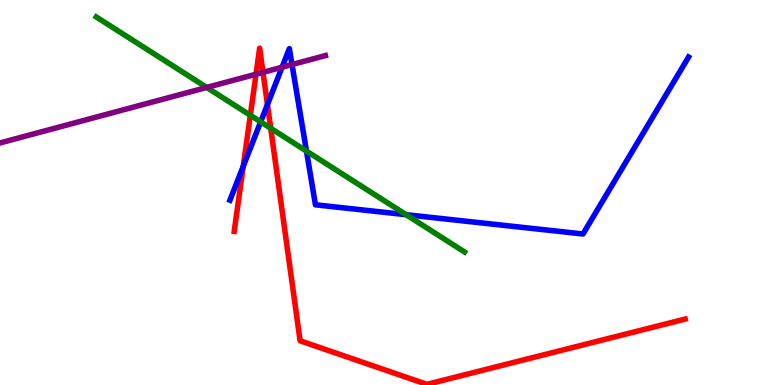[{'lines': ['blue', 'red'], 'intersections': [{'x': 3.14, 'y': 5.68}, {'x': 3.45, 'y': 7.28}]}, {'lines': ['green', 'red'], 'intersections': [{'x': 3.23, 'y': 7.01}, {'x': 3.49, 'y': 6.67}]}, {'lines': ['purple', 'red'], 'intersections': [{'x': 3.3, 'y': 8.07}, {'x': 3.39, 'y': 8.12}]}, {'lines': ['blue', 'green'], 'intersections': [{'x': 3.36, 'y': 6.83}, {'x': 3.95, 'y': 6.08}, {'x': 5.24, 'y': 4.42}]}, {'lines': ['blue', 'purple'], 'intersections': [{'x': 3.64, 'y': 8.25}, {'x': 3.77, 'y': 8.32}]}, {'lines': ['green', 'purple'], 'intersections': [{'x': 2.67, 'y': 7.73}]}]